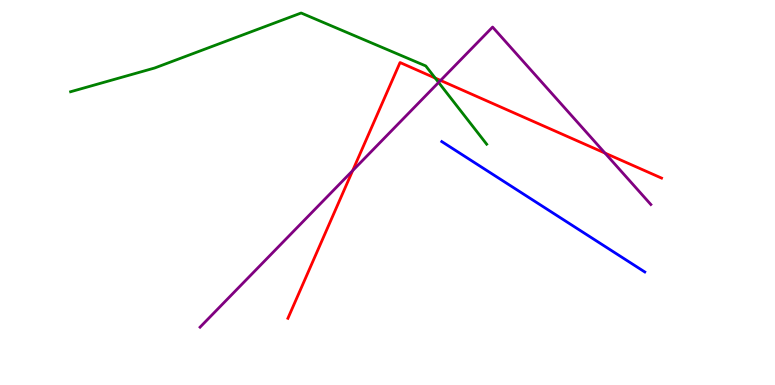[{'lines': ['blue', 'red'], 'intersections': []}, {'lines': ['green', 'red'], 'intersections': [{'x': 5.62, 'y': 7.97}]}, {'lines': ['purple', 'red'], 'intersections': [{'x': 4.55, 'y': 5.57}, {'x': 5.68, 'y': 7.91}, {'x': 7.81, 'y': 6.02}]}, {'lines': ['blue', 'green'], 'intersections': []}, {'lines': ['blue', 'purple'], 'intersections': []}, {'lines': ['green', 'purple'], 'intersections': [{'x': 5.66, 'y': 7.86}]}]